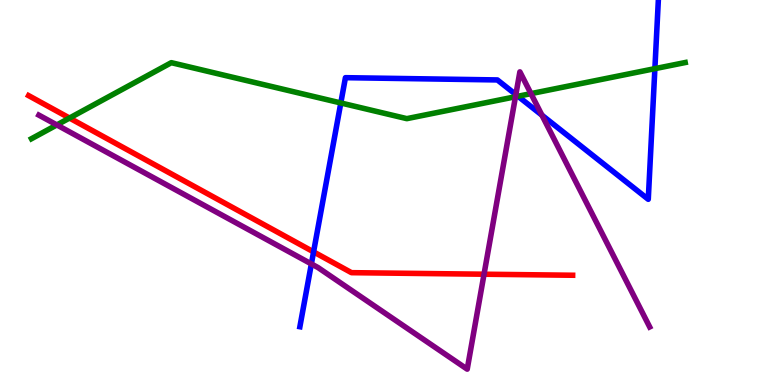[{'lines': ['blue', 'red'], 'intersections': [{'x': 4.05, 'y': 3.46}]}, {'lines': ['green', 'red'], 'intersections': [{'x': 0.897, 'y': 6.93}]}, {'lines': ['purple', 'red'], 'intersections': [{'x': 6.25, 'y': 2.88}]}, {'lines': ['blue', 'green'], 'intersections': [{'x': 4.4, 'y': 7.33}, {'x': 6.68, 'y': 7.5}, {'x': 8.45, 'y': 8.22}]}, {'lines': ['blue', 'purple'], 'intersections': [{'x': 4.02, 'y': 3.14}, {'x': 6.66, 'y': 7.54}, {'x': 6.99, 'y': 7.01}]}, {'lines': ['green', 'purple'], 'intersections': [{'x': 0.733, 'y': 6.75}, {'x': 6.65, 'y': 7.49}, {'x': 6.85, 'y': 7.57}]}]